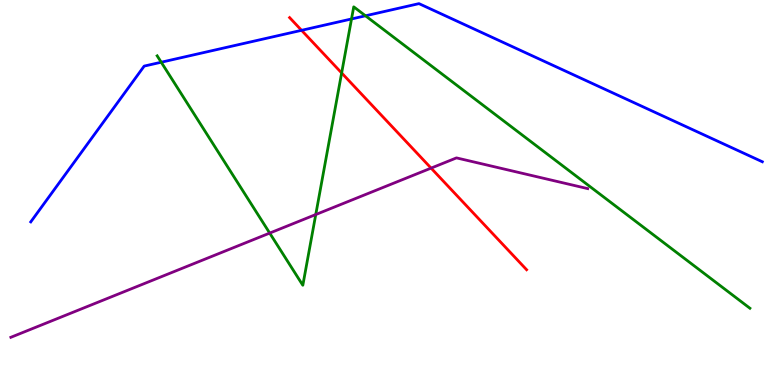[{'lines': ['blue', 'red'], 'intersections': [{'x': 3.89, 'y': 9.21}]}, {'lines': ['green', 'red'], 'intersections': [{'x': 4.41, 'y': 8.1}]}, {'lines': ['purple', 'red'], 'intersections': [{'x': 5.56, 'y': 5.63}]}, {'lines': ['blue', 'green'], 'intersections': [{'x': 2.08, 'y': 8.38}, {'x': 4.54, 'y': 9.51}, {'x': 4.72, 'y': 9.59}]}, {'lines': ['blue', 'purple'], 'intersections': []}, {'lines': ['green', 'purple'], 'intersections': [{'x': 3.48, 'y': 3.95}, {'x': 4.07, 'y': 4.43}]}]